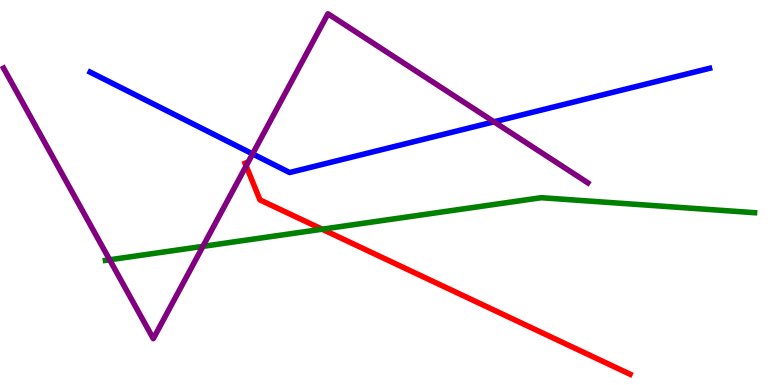[{'lines': ['blue', 'red'], 'intersections': []}, {'lines': ['green', 'red'], 'intersections': [{'x': 4.16, 'y': 4.05}]}, {'lines': ['purple', 'red'], 'intersections': [{'x': 3.18, 'y': 5.69}]}, {'lines': ['blue', 'green'], 'intersections': []}, {'lines': ['blue', 'purple'], 'intersections': [{'x': 3.26, 'y': 6.0}, {'x': 6.37, 'y': 6.84}]}, {'lines': ['green', 'purple'], 'intersections': [{'x': 1.41, 'y': 3.25}, {'x': 2.62, 'y': 3.6}]}]